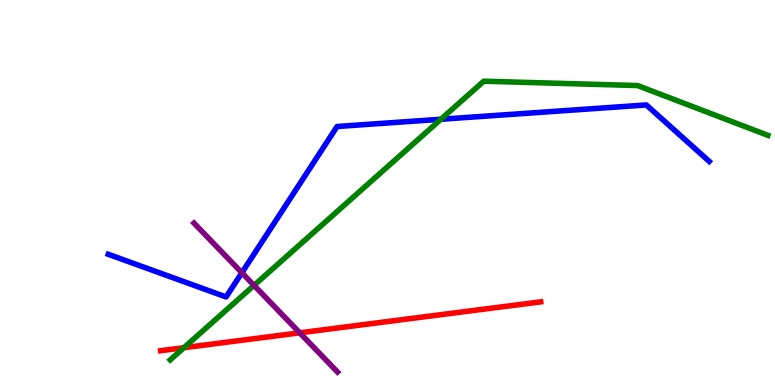[{'lines': ['blue', 'red'], 'intersections': []}, {'lines': ['green', 'red'], 'intersections': [{'x': 2.37, 'y': 0.969}]}, {'lines': ['purple', 'red'], 'intersections': [{'x': 3.87, 'y': 1.36}]}, {'lines': ['blue', 'green'], 'intersections': [{'x': 5.69, 'y': 6.9}]}, {'lines': ['blue', 'purple'], 'intersections': [{'x': 3.12, 'y': 2.92}]}, {'lines': ['green', 'purple'], 'intersections': [{'x': 3.28, 'y': 2.59}]}]